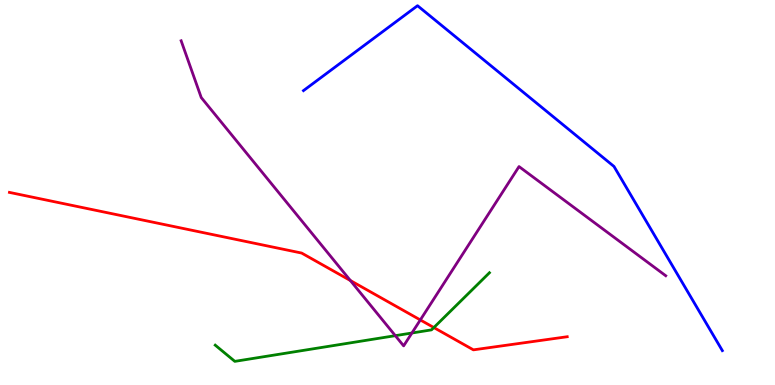[{'lines': ['blue', 'red'], 'intersections': []}, {'lines': ['green', 'red'], 'intersections': [{'x': 5.6, 'y': 1.49}]}, {'lines': ['purple', 'red'], 'intersections': [{'x': 4.52, 'y': 2.71}, {'x': 5.42, 'y': 1.69}]}, {'lines': ['blue', 'green'], 'intersections': []}, {'lines': ['blue', 'purple'], 'intersections': []}, {'lines': ['green', 'purple'], 'intersections': [{'x': 5.1, 'y': 1.28}, {'x': 5.32, 'y': 1.35}]}]